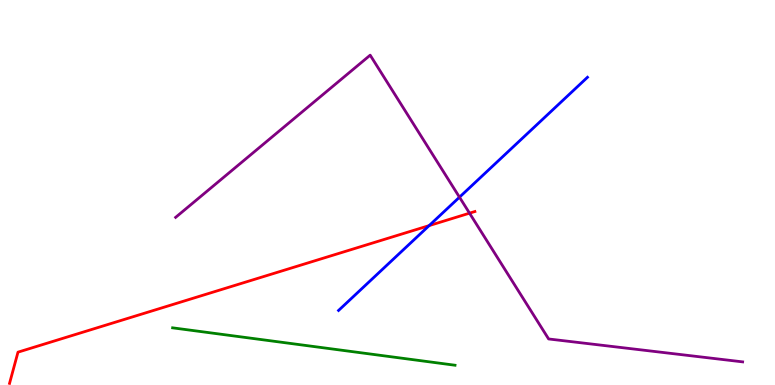[{'lines': ['blue', 'red'], 'intersections': [{'x': 5.54, 'y': 4.14}]}, {'lines': ['green', 'red'], 'intersections': []}, {'lines': ['purple', 'red'], 'intersections': [{'x': 6.06, 'y': 4.46}]}, {'lines': ['blue', 'green'], 'intersections': []}, {'lines': ['blue', 'purple'], 'intersections': [{'x': 5.93, 'y': 4.88}]}, {'lines': ['green', 'purple'], 'intersections': []}]